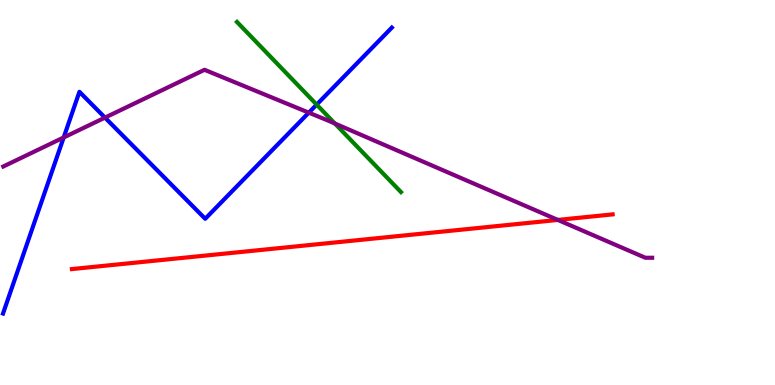[{'lines': ['blue', 'red'], 'intersections': []}, {'lines': ['green', 'red'], 'intersections': []}, {'lines': ['purple', 'red'], 'intersections': [{'x': 7.2, 'y': 4.29}]}, {'lines': ['blue', 'green'], 'intersections': [{'x': 4.09, 'y': 7.28}]}, {'lines': ['blue', 'purple'], 'intersections': [{'x': 0.822, 'y': 6.43}, {'x': 1.35, 'y': 6.94}, {'x': 3.98, 'y': 7.07}]}, {'lines': ['green', 'purple'], 'intersections': [{'x': 4.32, 'y': 6.79}]}]